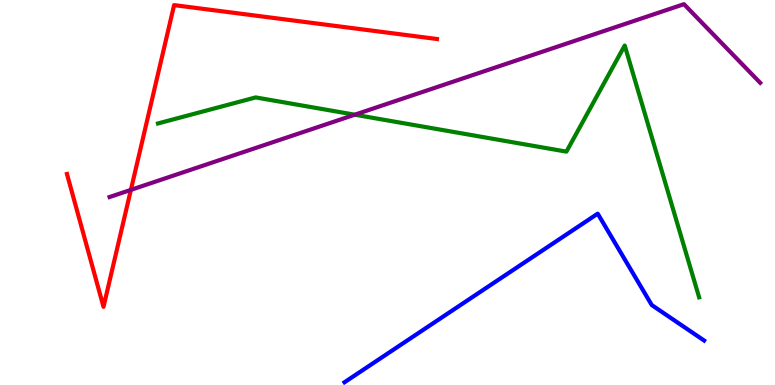[{'lines': ['blue', 'red'], 'intersections': []}, {'lines': ['green', 'red'], 'intersections': []}, {'lines': ['purple', 'red'], 'intersections': [{'x': 1.69, 'y': 5.07}]}, {'lines': ['blue', 'green'], 'intersections': []}, {'lines': ['blue', 'purple'], 'intersections': []}, {'lines': ['green', 'purple'], 'intersections': [{'x': 4.58, 'y': 7.02}]}]